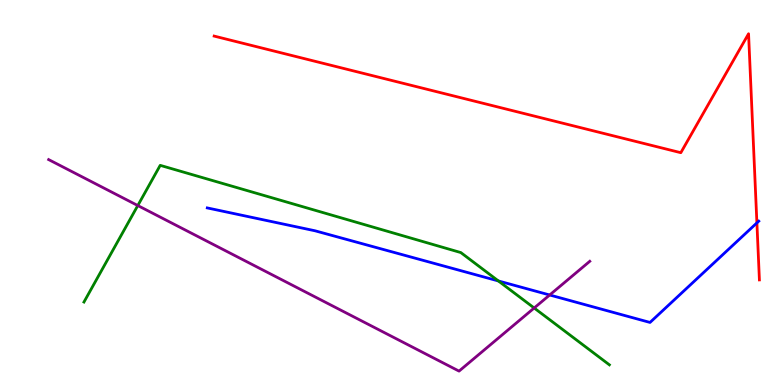[{'lines': ['blue', 'red'], 'intersections': [{'x': 9.77, 'y': 4.21}]}, {'lines': ['green', 'red'], 'intersections': []}, {'lines': ['purple', 'red'], 'intersections': []}, {'lines': ['blue', 'green'], 'intersections': [{'x': 6.43, 'y': 2.7}]}, {'lines': ['blue', 'purple'], 'intersections': [{'x': 7.09, 'y': 2.34}]}, {'lines': ['green', 'purple'], 'intersections': [{'x': 1.78, 'y': 4.66}, {'x': 6.89, 'y': 2.0}]}]